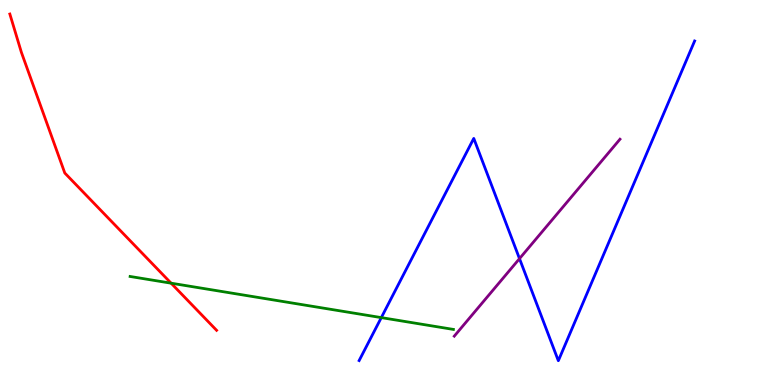[{'lines': ['blue', 'red'], 'intersections': []}, {'lines': ['green', 'red'], 'intersections': [{'x': 2.21, 'y': 2.64}]}, {'lines': ['purple', 'red'], 'intersections': []}, {'lines': ['blue', 'green'], 'intersections': [{'x': 4.92, 'y': 1.75}]}, {'lines': ['blue', 'purple'], 'intersections': [{'x': 6.7, 'y': 3.28}]}, {'lines': ['green', 'purple'], 'intersections': []}]